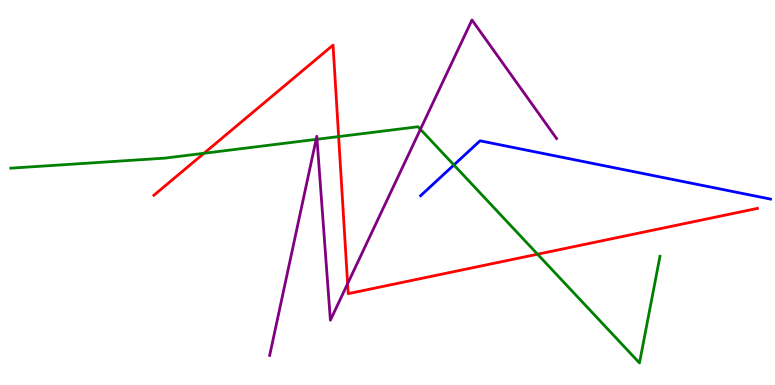[{'lines': ['blue', 'red'], 'intersections': []}, {'lines': ['green', 'red'], 'intersections': [{'x': 2.63, 'y': 6.02}, {'x': 4.37, 'y': 6.45}, {'x': 6.94, 'y': 3.4}]}, {'lines': ['purple', 'red'], 'intersections': [{'x': 4.49, 'y': 2.63}]}, {'lines': ['blue', 'green'], 'intersections': [{'x': 5.86, 'y': 5.71}]}, {'lines': ['blue', 'purple'], 'intersections': []}, {'lines': ['green', 'purple'], 'intersections': [{'x': 4.08, 'y': 6.38}, {'x': 4.09, 'y': 6.38}, {'x': 5.43, 'y': 6.64}]}]